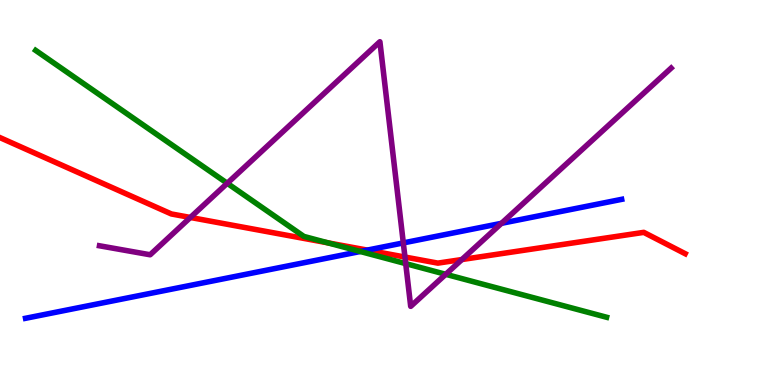[{'lines': ['blue', 'red'], 'intersections': [{'x': 4.74, 'y': 3.5}]}, {'lines': ['green', 'red'], 'intersections': [{'x': 4.23, 'y': 3.69}]}, {'lines': ['purple', 'red'], 'intersections': [{'x': 2.46, 'y': 4.35}, {'x': 5.23, 'y': 3.32}, {'x': 5.96, 'y': 3.26}]}, {'lines': ['blue', 'green'], 'intersections': [{'x': 4.65, 'y': 3.47}]}, {'lines': ['blue', 'purple'], 'intersections': [{'x': 5.2, 'y': 3.69}, {'x': 6.47, 'y': 4.2}]}, {'lines': ['green', 'purple'], 'intersections': [{'x': 2.93, 'y': 5.24}, {'x': 5.24, 'y': 3.15}, {'x': 5.75, 'y': 2.88}]}]